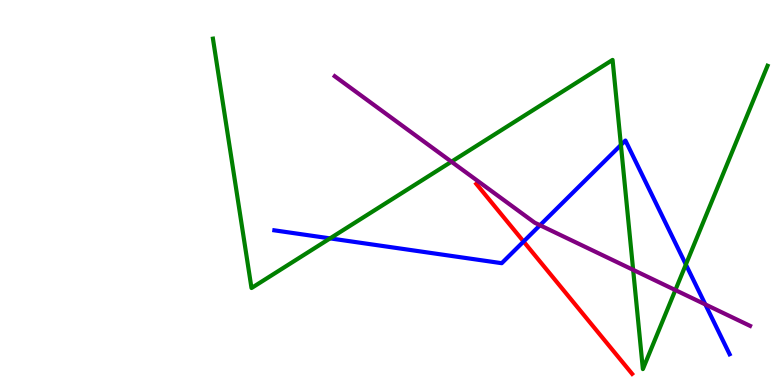[{'lines': ['blue', 'red'], 'intersections': [{'x': 6.76, 'y': 3.73}]}, {'lines': ['green', 'red'], 'intersections': []}, {'lines': ['purple', 'red'], 'intersections': []}, {'lines': ['blue', 'green'], 'intersections': [{'x': 4.26, 'y': 3.81}, {'x': 8.01, 'y': 6.23}, {'x': 8.85, 'y': 3.13}]}, {'lines': ['blue', 'purple'], 'intersections': [{'x': 6.97, 'y': 4.15}, {'x': 9.1, 'y': 2.09}]}, {'lines': ['green', 'purple'], 'intersections': [{'x': 5.82, 'y': 5.8}, {'x': 8.17, 'y': 2.99}, {'x': 8.71, 'y': 2.47}]}]